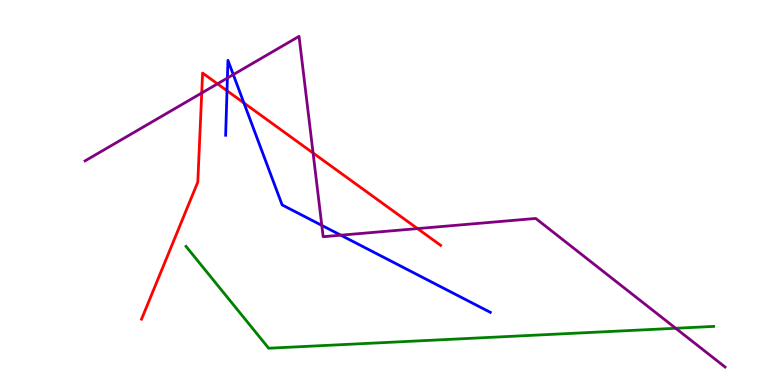[{'lines': ['blue', 'red'], 'intersections': [{'x': 2.93, 'y': 7.64}, {'x': 3.15, 'y': 7.33}]}, {'lines': ['green', 'red'], 'intersections': []}, {'lines': ['purple', 'red'], 'intersections': [{'x': 2.6, 'y': 7.58}, {'x': 2.81, 'y': 7.82}, {'x': 4.04, 'y': 6.03}, {'x': 5.39, 'y': 4.06}]}, {'lines': ['blue', 'green'], 'intersections': []}, {'lines': ['blue', 'purple'], 'intersections': [{'x': 2.93, 'y': 7.97}, {'x': 3.01, 'y': 8.06}, {'x': 4.15, 'y': 4.15}, {'x': 4.4, 'y': 3.89}]}, {'lines': ['green', 'purple'], 'intersections': [{'x': 8.72, 'y': 1.47}]}]